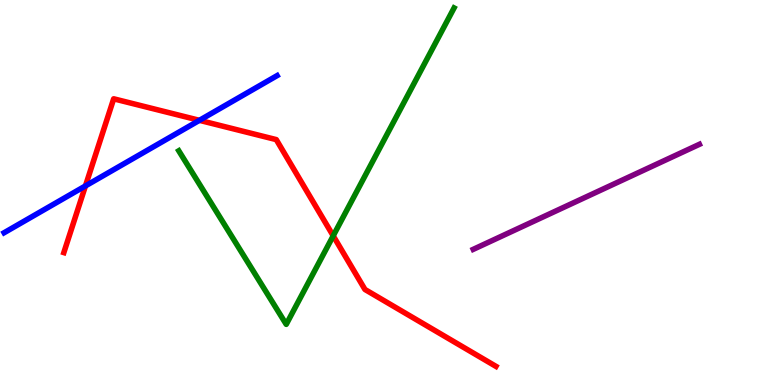[{'lines': ['blue', 'red'], 'intersections': [{'x': 1.1, 'y': 5.17}, {'x': 2.57, 'y': 6.87}]}, {'lines': ['green', 'red'], 'intersections': [{'x': 4.3, 'y': 3.87}]}, {'lines': ['purple', 'red'], 'intersections': []}, {'lines': ['blue', 'green'], 'intersections': []}, {'lines': ['blue', 'purple'], 'intersections': []}, {'lines': ['green', 'purple'], 'intersections': []}]